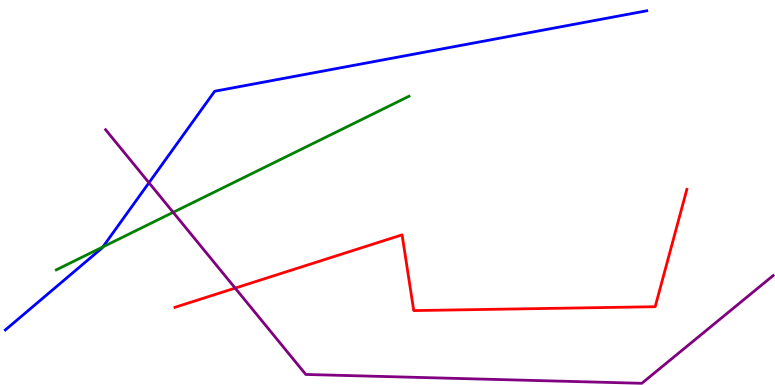[{'lines': ['blue', 'red'], 'intersections': []}, {'lines': ['green', 'red'], 'intersections': []}, {'lines': ['purple', 'red'], 'intersections': [{'x': 3.03, 'y': 2.52}]}, {'lines': ['blue', 'green'], 'intersections': [{'x': 1.33, 'y': 3.59}]}, {'lines': ['blue', 'purple'], 'intersections': [{'x': 1.92, 'y': 5.25}]}, {'lines': ['green', 'purple'], 'intersections': [{'x': 2.23, 'y': 4.48}]}]